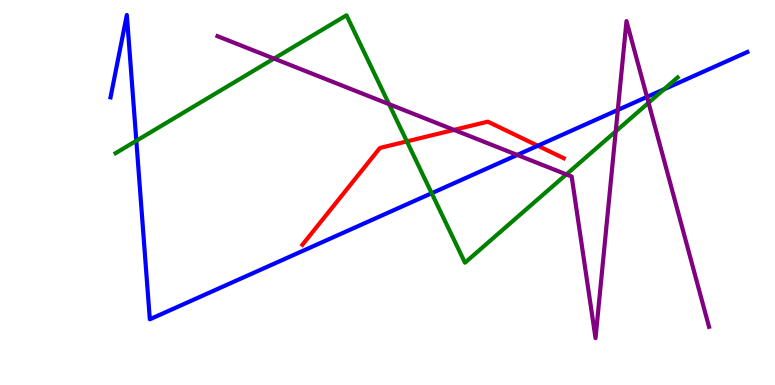[{'lines': ['blue', 'red'], 'intersections': [{'x': 6.94, 'y': 6.21}]}, {'lines': ['green', 'red'], 'intersections': [{'x': 5.25, 'y': 6.33}]}, {'lines': ['purple', 'red'], 'intersections': [{'x': 5.86, 'y': 6.63}]}, {'lines': ['blue', 'green'], 'intersections': [{'x': 1.76, 'y': 6.34}, {'x': 5.57, 'y': 4.98}, {'x': 8.57, 'y': 7.68}]}, {'lines': ['blue', 'purple'], 'intersections': [{'x': 6.67, 'y': 5.98}, {'x': 7.97, 'y': 7.14}, {'x': 8.35, 'y': 7.48}]}, {'lines': ['green', 'purple'], 'intersections': [{'x': 3.54, 'y': 8.48}, {'x': 5.02, 'y': 7.29}, {'x': 7.31, 'y': 5.47}, {'x': 7.94, 'y': 6.59}, {'x': 8.37, 'y': 7.33}]}]